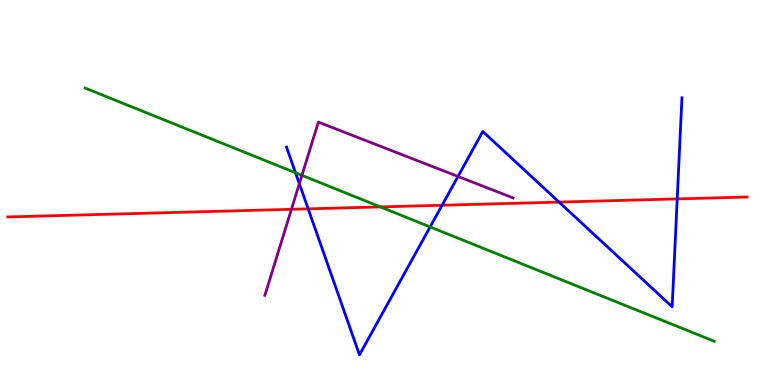[{'lines': ['blue', 'red'], 'intersections': [{'x': 3.98, 'y': 4.58}, {'x': 5.7, 'y': 4.67}, {'x': 7.21, 'y': 4.75}, {'x': 8.74, 'y': 4.83}]}, {'lines': ['green', 'red'], 'intersections': [{'x': 4.91, 'y': 4.63}]}, {'lines': ['purple', 'red'], 'intersections': [{'x': 3.76, 'y': 4.56}]}, {'lines': ['blue', 'green'], 'intersections': [{'x': 3.81, 'y': 5.51}, {'x': 5.55, 'y': 4.11}]}, {'lines': ['blue', 'purple'], 'intersections': [{'x': 3.86, 'y': 5.23}, {'x': 5.91, 'y': 5.42}]}, {'lines': ['green', 'purple'], 'intersections': [{'x': 3.9, 'y': 5.45}]}]